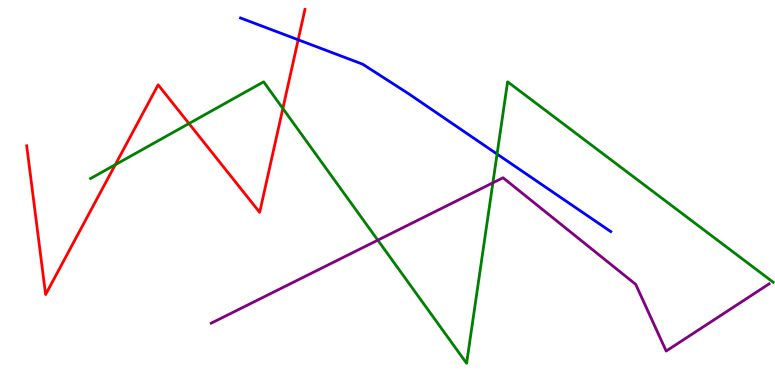[{'lines': ['blue', 'red'], 'intersections': [{'x': 3.85, 'y': 8.97}]}, {'lines': ['green', 'red'], 'intersections': [{'x': 1.49, 'y': 5.72}, {'x': 2.44, 'y': 6.79}, {'x': 3.65, 'y': 7.18}]}, {'lines': ['purple', 'red'], 'intersections': []}, {'lines': ['blue', 'green'], 'intersections': [{'x': 6.41, 'y': 6.0}]}, {'lines': ['blue', 'purple'], 'intersections': []}, {'lines': ['green', 'purple'], 'intersections': [{'x': 4.87, 'y': 3.76}, {'x': 6.36, 'y': 5.25}]}]